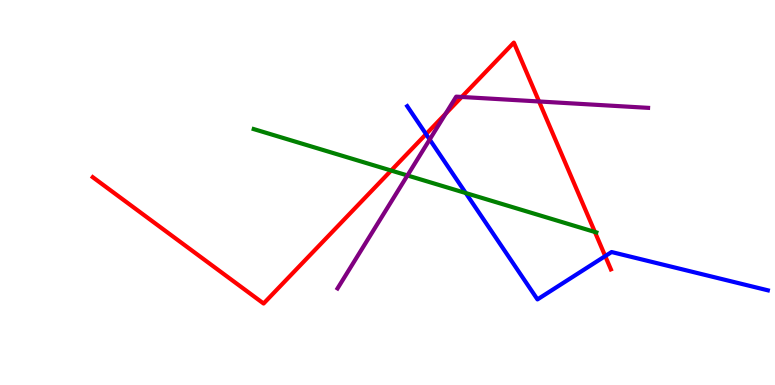[{'lines': ['blue', 'red'], 'intersections': [{'x': 5.5, 'y': 6.52}, {'x': 7.81, 'y': 3.35}]}, {'lines': ['green', 'red'], 'intersections': [{'x': 5.05, 'y': 5.57}, {'x': 7.68, 'y': 3.97}]}, {'lines': ['purple', 'red'], 'intersections': [{'x': 5.75, 'y': 7.05}, {'x': 5.96, 'y': 7.48}, {'x': 6.96, 'y': 7.36}]}, {'lines': ['blue', 'green'], 'intersections': [{'x': 6.01, 'y': 4.99}]}, {'lines': ['blue', 'purple'], 'intersections': [{'x': 5.54, 'y': 6.38}]}, {'lines': ['green', 'purple'], 'intersections': [{'x': 5.26, 'y': 5.44}]}]